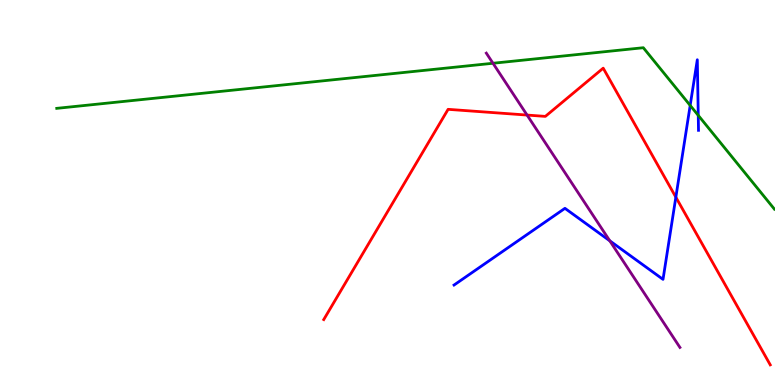[{'lines': ['blue', 'red'], 'intersections': [{'x': 8.72, 'y': 4.88}]}, {'lines': ['green', 'red'], 'intersections': []}, {'lines': ['purple', 'red'], 'intersections': [{'x': 6.8, 'y': 7.01}]}, {'lines': ['blue', 'green'], 'intersections': [{'x': 8.91, 'y': 7.26}, {'x': 9.01, 'y': 7.0}]}, {'lines': ['blue', 'purple'], 'intersections': [{'x': 7.87, 'y': 3.75}]}, {'lines': ['green', 'purple'], 'intersections': [{'x': 6.36, 'y': 8.36}]}]